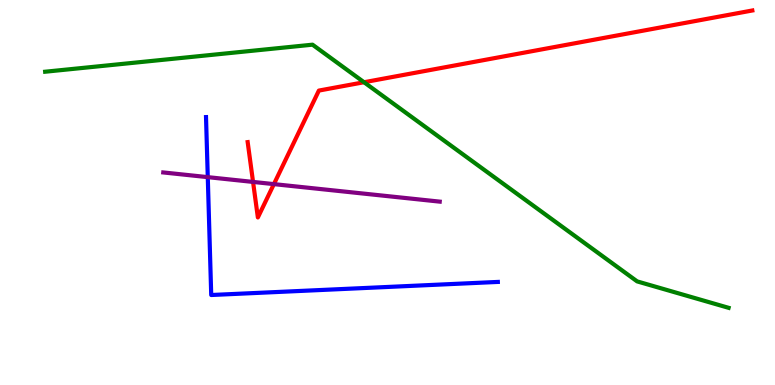[{'lines': ['blue', 'red'], 'intersections': []}, {'lines': ['green', 'red'], 'intersections': [{'x': 4.7, 'y': 7.86}]}, {'lines': ['purple', 'red'], 'intersections': [{'x': 3.27, 'y': 5.27}, {'x': 3.53, 'y': 5.22}]}, {'lines': ['blue', 'green'], 'intersections': []}, {'lines': ['blue', 'purple'], 'intersections': [{'x': 2.68, 'y': 5.4}]}, {'lines': ['green', 'purple'], 'intersections': []}]